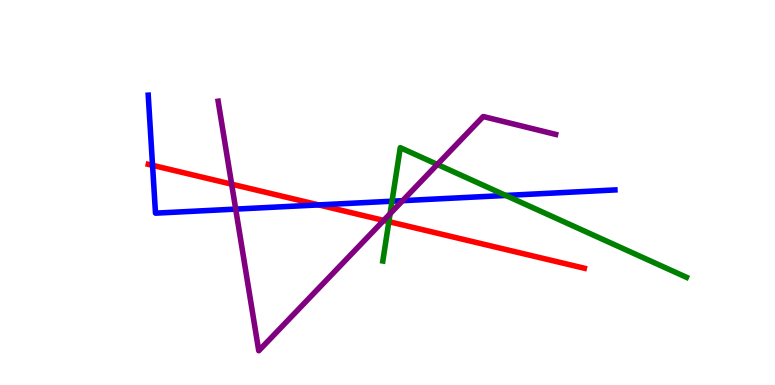[{'lines': ['blue', 'red'], 'intersections': [{'x': 1.97, 'y': 5.71}, {'x': 4.11, 'y': 4.68}]}, {'lines': ['green', 'red'], 'intersections': [{'x': 5.02, 'y': 4.24}]}, {'lines': ['purple', 'red'], 'intersections': [{'x': 2.99, 'y': 5.22}, {'x': 4.95, 'y': 4.28}]}, {'lines': ['blue', 'green'], 'intersections': [{'x': 5.06, 'y': 4.77}, {'x': 6.53, 'y': 4.92}]}, {'lines': ['blue', 'purple'], 'intersections': [{'x': 3.04, 'y': 4.57}, {'x': 5.2, 'y': 4.79}]}, {'lines': ['green', 'purple'], 'intersections': [{'x': 5.03, 'y': 4.45}, {'x': 5.64, 'y': 5.73}]}]